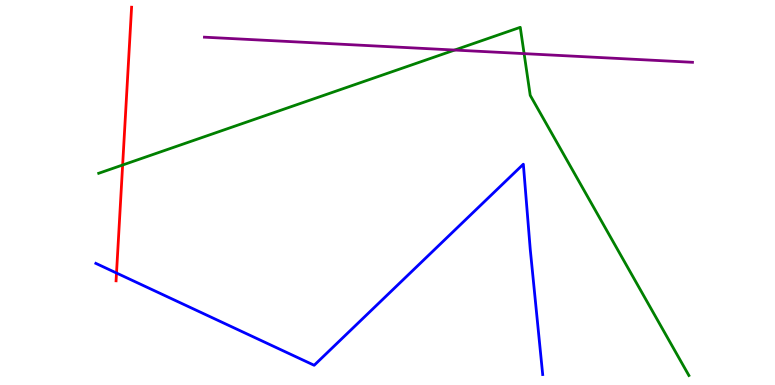[{'lines': ['blue', 'red'], 'intersections': [{'x': 1.5, 'y': 2.91}]}, {'lines': ['green', 'red'], 'intersections': [{'x': 1.58, 'y': 5.71}]}, {'lines': ['purple', 'red'], 'intersections': []}, {'lines': ['blue', 'green'], 'intersections': []}, {'lines': ['blue', 'purple'], 'intersections': []}, {'lines': ['green', 'purple'], 'intersections': [{'x': 5.87, 'y': 8.7}, {'x': 6.76, 'y': 8.61}]}]